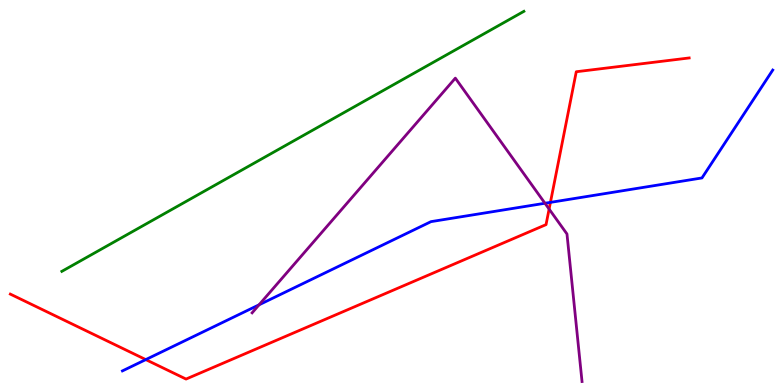[{'lines': ['blue', 'red'], 'intersections': [{'x': 1.88, 'y': 0.66}, {'x': 7.1, 'y': 4.74}]}, {'lines': ['green', 'red'], 'intersections': []}, {'lines': ['purple', 'red'], 'intersections': [{'x': 7.09, 'y': 4.57}]}, {'lines': ['blue', 'green'], 'intersections': []}, {'lines': ['blue', 'purple'], 'intersections': [{'x': 3.34, 'y': 2.08}, {'x': 7.03, 'y': 4.72}]}, {'lines': ['green', 'purple'], 'intersections': []}]